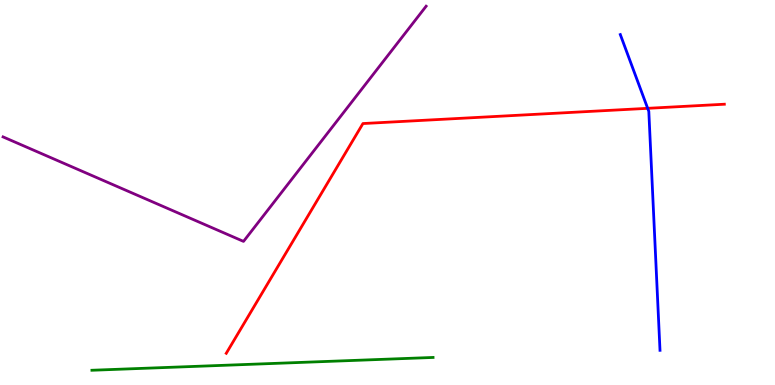[{'lines': ['blue', 'red'], 'intersections': [{'x': 8.36, 'y': 7.19}]}, {'lines': ['green', 'red'], 'intersections': []}, {'lines': ['purple', 'red'], 'intersections': []}, {'lines': ['blue', 'green'], 'intersections': []}, {'lines': ['blue', 'purple'], 'intersections': []}, {'lines': ['green', 'purple'], 'intersections': []}]